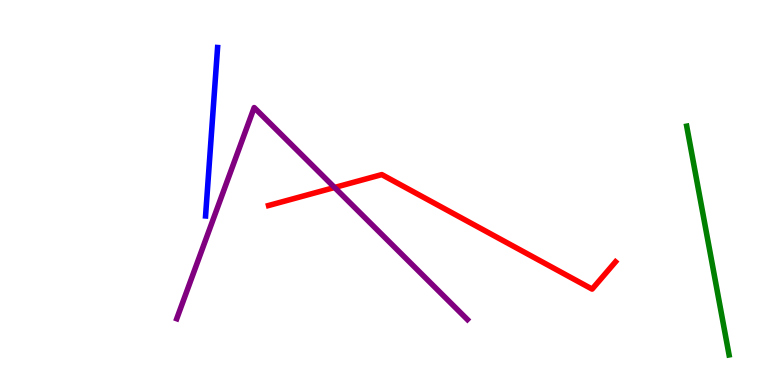[{'lines': ['blue', 'red'], 'intersections': []}, {'lines': ['green', 'red'], 'intersections': []}, {'lines': ['purple', 'red'], 'intersections': [{'x': 4.32, 'y': 5.13}]}, {'lines': ['blue', 'green'], 'intersections': []}, {'lines': ['blue', 'purple'], 'intersections': []}, {'lines': ['green', 'purple'], 'intersections': []}]